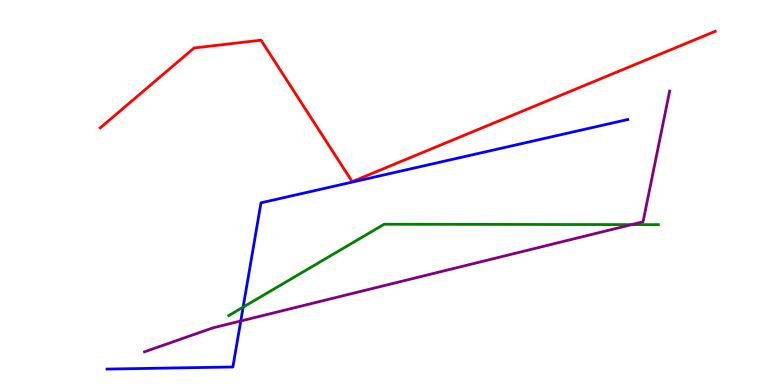[{'lines': ['blue', 'red'], 'intersections': []}, {'lines': ['green', 'red'], 'intersections': []}, {'lines': ['purple', 'red'], 'intersections': []}, {'lines': ['blue', 'green'], 'intersections': [{'x': 3.14, 'y': 2.02}]}, {'lines': ['blue', 'purple'], 'intersections': [{'x': 3.11, 'y': 1.66}]}, {'lines': ['green', 'purple'], 'intersections': [{'x': 8.15, 'y': 4.17}]}]